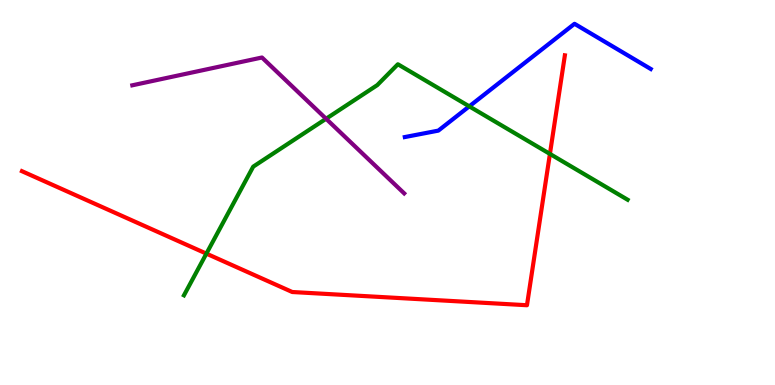[{'lines': ['blue', 'red'], 'intersections': []}, {'lines': ['green', 'red'], 'intersections': [{'x': 2.66, 'y': 3.41}, {'x': 7.1, 'y': 6.0}]}, {'lines': ['purple', 'red'], 'intersections': []}, {'lines': ['blue', 'green'], 'intersections': [{'x': 6.06, 'y': 7.24}]}, {'lines': ['blue', 'purple'], 'intersections': []}, {'lines': ['green', 'purple'], 'intersections': [{'x': 4.21, 'y': 6.92}]}]